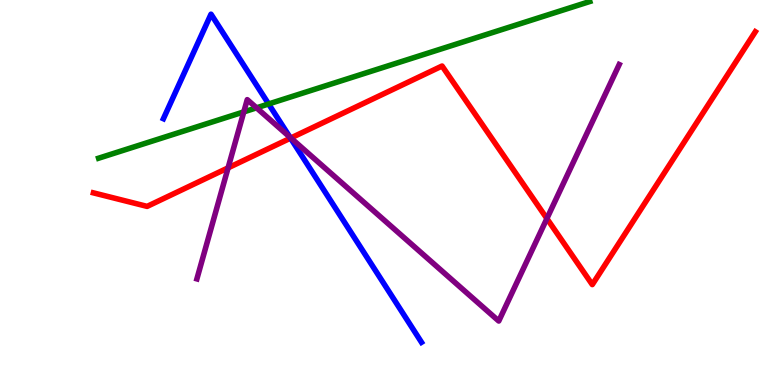[{'lines': ['blue', 'red'], 'intersections': [{'x': 3.75, 'y': 6.41}]}, {'lines': ['green', 'red'], 'intersections': []}, {'lines': ['purple', 'red'], 'intersections': [{'x': 2.94, 'y': 5.64}, {'x': 3.75, 'y': 6.42}, {'x': 7.06, 'y': 4.32}]}, {'lines': ['blue', 'green'], 'intersections': [{'x': 3.47, 'y': 7.3}]}, {'lines': ['blue', 'purple'], 'intersections': [{'x': 3.74, 'y': 6.44}]}, {'lines': ['green', 'purple'], 'intersections': [{'x': 3.15, 'y': 7.09}, {'x': 3.31, 'y': 7.2}]}]